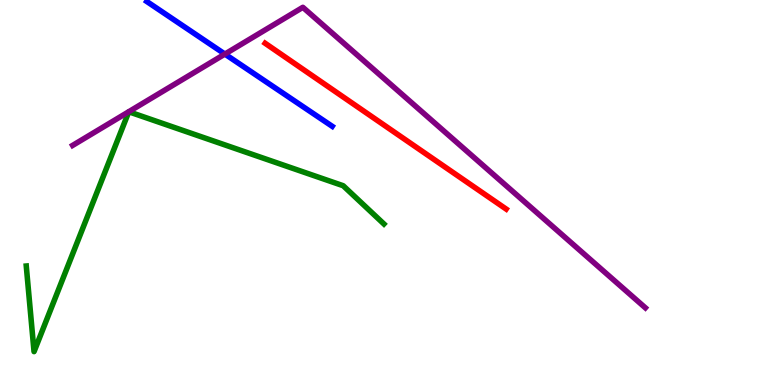[{'lines': ['blue', 'red'], 'intersections': []}, {'lines': ['green', 'red'], 'intersections': []}, {'lines': ['purple', 'red'], 'intersections': []}, {'lines': ['blue', 'green'], 'intersections': []}, {'lines': ['blue', 'purple'], 'intersections': [{'x': 2.9, 'y': 8.6}]}, {'lines': ['green', 'purple'], 'intersections': []}]